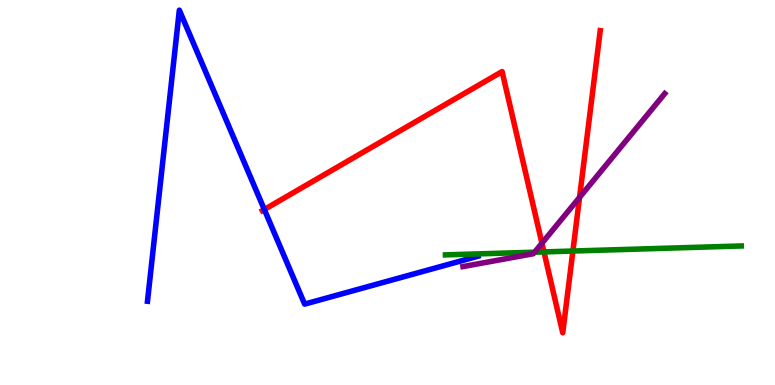[{'lines': ['blue', 'red'], 'intersections': [{'x': 3.41, 'y': 4.56}]}, {'lines': ['green', 'red'], 'intersections': [{'x': 7.02, 'y': 3.46}, {'x': 7.39, 'y': 3.48}]}, {'lines': ['purple', 'red'], 'intersections': [{'x': 6.99, 'y': 3.68}, {'x': 7.48, 'y': 4.87}]}, {'lines': ['blue', 'green'], 'intersections': []}, {'lines': ['blue', 'purple'], 'intersections': []}, {'lines': ['green', 'purple'], 'intersections': [{'x': 6.9, 'y': 3.45}]}]